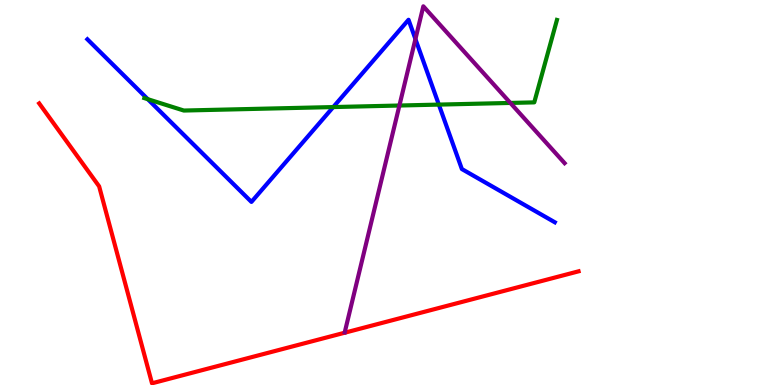[{'lines': ['blue', 'red'], 'intersections': []}, {'lines': ['green', 'red'], 'intersections': []}, {'lines': ['purple', 'red'], 'intersections': []}, {'lines': ['blue', 'green'], 'intersections': [{'x': 1.91, 'y': 7.42}, {'x': 4.3, 'y': 7.22}, {'x': 5.66, 'y': 7.28}]}, {'lines': ['blue', 'purple'], 'intersections': [{'x': 5.36, 'y': 8.99}]}, {'lines': ['green', 'purple'], 'intersections': [{'x': 5.15, 'y': 7.26}, {'x': 6.59, 'y': 7.33}]}]